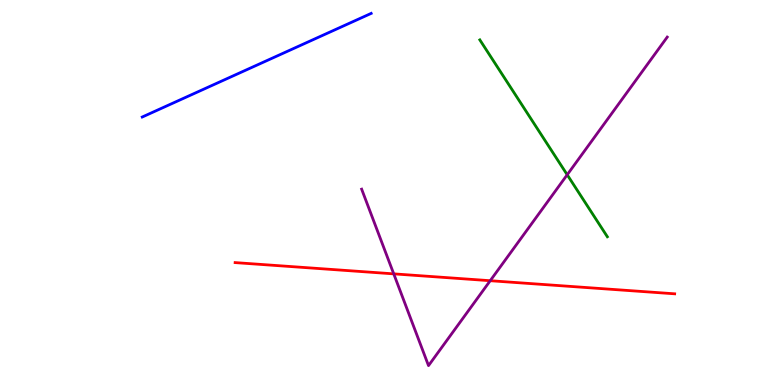[{'lines': ['blue', 'red'], 'intersections': []}, {'lines': ['green', 'red'], 'intersections': []}, {'lines': ['purple', 'red'], 'intersections': [{'x': 5.08, 'y': 2.89}, {'x': 6.33, 'y': 2.71}]}, {'lines': ['blue', 'green'], 'intersections': []}, {'lines': ['blue', 'purple'], 'intersections': []}, {'lines': ['green', 'purple'], 'intersections': [{'x': 7.32, 'y': 5.46}]}]